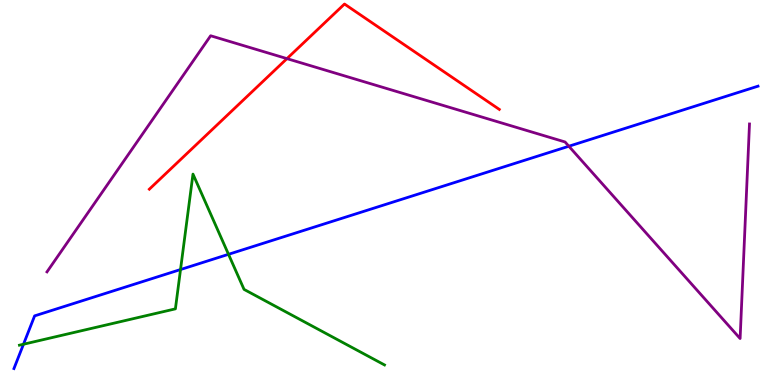[{'lines': ['blue', 'red'], 'intersections': []}, {'lines': ['green', 'red'], 'intersections': []}, {'lines': ['purple', 'red'], 'intersections': [{'x': 3.7, 'y': 8.48}]}, {'lines': ['blue', 'green'], 'intersections': [{'x': 0.303, 'y': 1.06}, {'x': 2.33, 'y': 3.0}, {'x': 2.95, 'y': 3.39}]}, {'lines': ['blue', 'purple'], 'intersections': [{'x': 7.34, 'y': 6.2}]}, {'lines': ['green', 'purple'], 'intersections': []}]